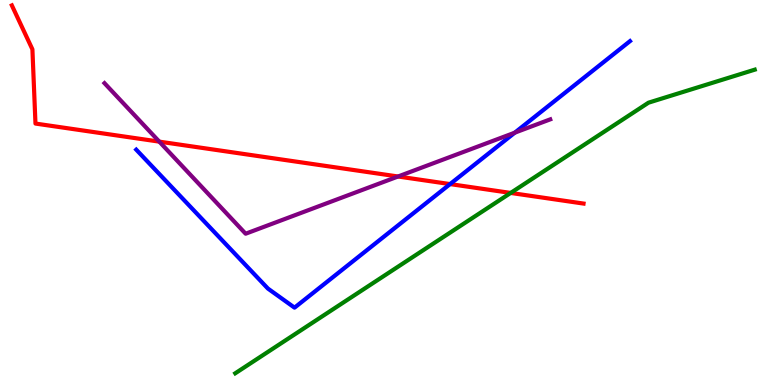[{'lines': ['blue', 'red'], 'intersections': [{'x': 5.81, 'y': 5.22}]}, {'lines': ['green', 'red'], 'intersections': [{'x': 6.59, 'y': 4.99}]}, {'lines': ['purple', 'red'], 'intersections': [{'x': 2.06, 'y': 6.32}, {'x': 5.14, 'y': 5.42}]}, {'lines': ['blue', 'green'], 'intersections': []}, {'lines': ['blue', 'purple'], 'intersections': [{'x': 6.64, 'y': 6.55}]}, {'lines': ['green', 'purple'], 'intersections': []}]